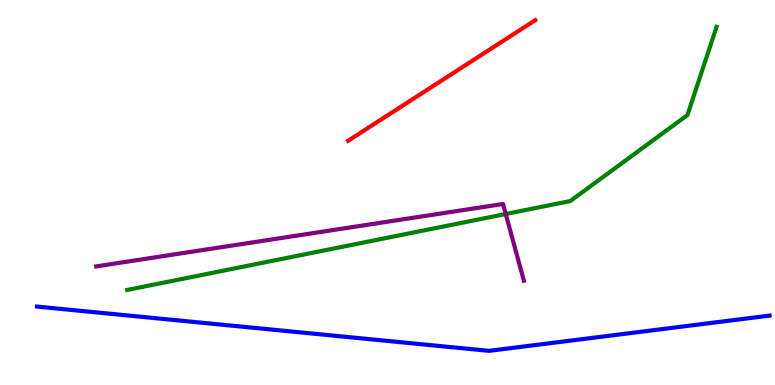[{'lines': ['blue', 'red'], 'intersections': []}, {'lines': ['green', 'red'], 'intersections': []}, {'lines': ['purple', 'red'], 'intersections': []}, {'lines': ['blue', 'green'], 'intersections': []}, {'lines': ['blue', 'purple'], 'intersections': []}, {'lines': ['green', 'purple'], 'intersections': [{'x': 6.53, 'y': 4.44}]}]